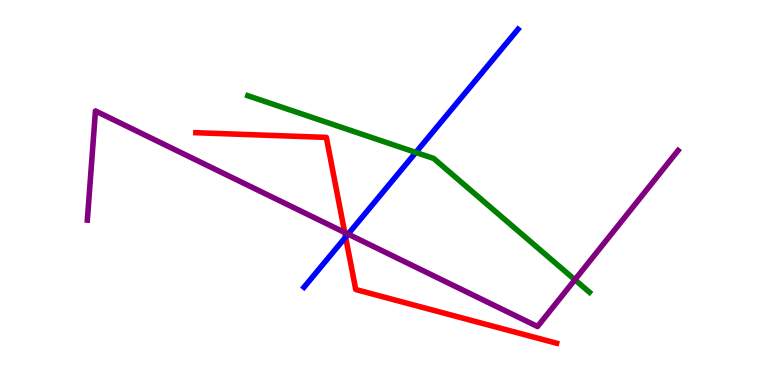[{'lines': ['blue', 'red'], 'intersections': [{'x': 4.46, 'y': 3.84}]}, {'lines': ['green', 'red'], 'intersections': []}, {'lines': ['purple', 'red'], 'intersections': [{'x': 4.45, 'y': 3.96}]}, {'lines': ['blue', 'green'], 'intersections': [{'x': 5.37, 'y': 6.04}]}, {'lines': ['blue', 'purple'], 'intersections': [{'x': 4.49, 'y': 3.92}]}, {'lines': ['green', 'purple'], 'intersections': [{'x': 7.42, 'y': 2.73}]}]